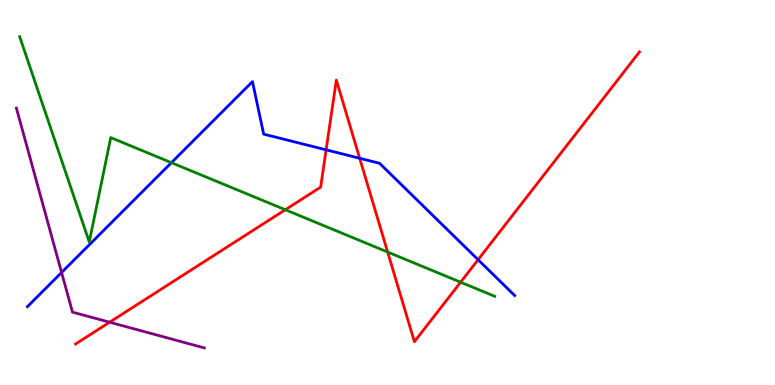[{'lines': ['blue', 'red'], 'intersections': [{'x': 4.21, 'y': 6.11}, {'x': 4.64, 'y': 5.89}, {'x': 6.17, 'y': 3.25}]}, {'lines': ['green', 'red'], 'intersections': [{'x': 3.68, 'y': 4.55}, {'x': 5.0, 'y': 3.45}, {'x': 5.94, 'y': 2.67}]}, {'lines': ['purple', 'red'], 'intersections': [{'x': 1.41, 'y': 1.63}]}, {'lines': ['blue', 'green'], 'intersections': [{'x': 2.21, 'y': 5.77}]}, {'lines': ['blue', 'purple'], 'intersections': [{'x': 0.795, 'y': 2.92}]}, {'lines': ['green', 'purple'], 'intersections': []}]